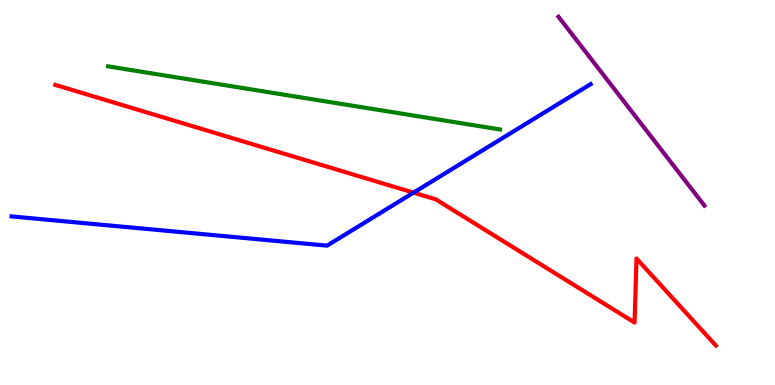[{'lines': ['blue', 'red'], 'intersections': [{'x': 5.34, 'y': 5.0}]}, {'lines': ['green', 'red'], 'intersections': []}, {'lines': ['purple', 'red'], 'intersections': []}, {'lines': ['blue', 'green'], 'intersections': []}, {'lines': ['blue', 'purple'], 'intersections': []}, {'lines': ['green', 'purple'], 'intersections': []}]